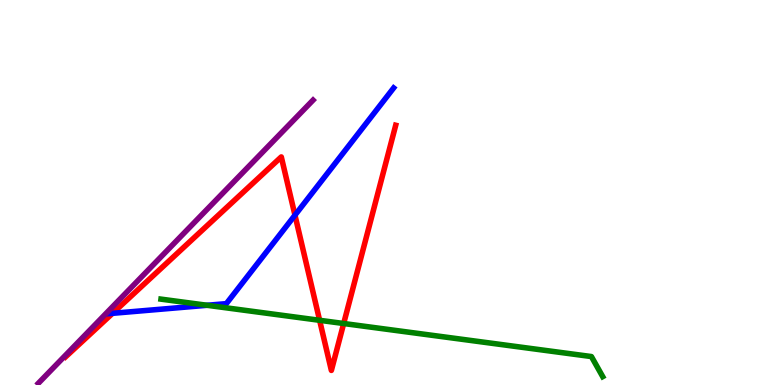[{'lines': ['blue', 'red'], 'intersections': [{'x': 1.45, 'y': 1.86}, {'x': 3.81, 'y': 4.41}]}, {'lines': ['green', 'red'], 'intersections': [{'x': 4.12, 'y': 1.68}, {'x': 4.43, 'y': 1.6}]}, {'lines': ['purple', 'red'], 'intersections': []}, {'lines': ['blue', 'green'], 'intersections': [{'x': 2.67, 'y': 2.07}]}, {'lines': ['blue', 'purple'], 'intersections': []}, {'lines': ['green', 'purple'], 'intersections': []}]